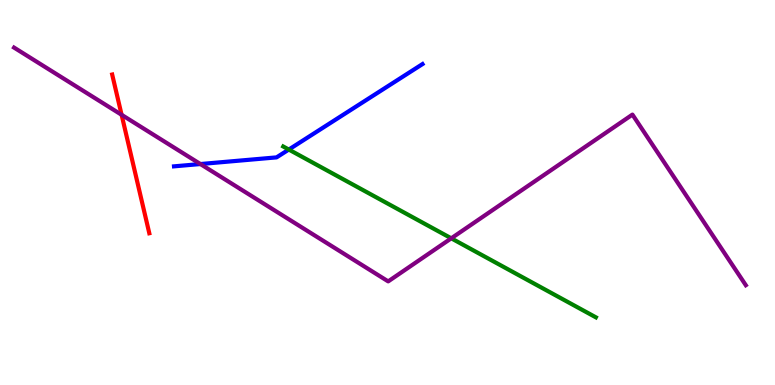[{'lines': ['blue', 'red'], 'intersections': []}, {'lines': ['green', 'red'], 'intersections': []}, {'lines': ['purple', 'red'], 'intersections': [{'x': 1.57, 'y': 7.02}]}, {'lines': ['blue', 'green'], 'intersections': [{'x': 3.73, 'y': 6.12}]}, {'lines': ['blue', 'purple'], 'intersections': [{'x': 2.59, 'y': 5.74}]}, {'lines': ['green', 'purple'], 'intersections': [{'x': 5.82, 'y': 3.81}]}]